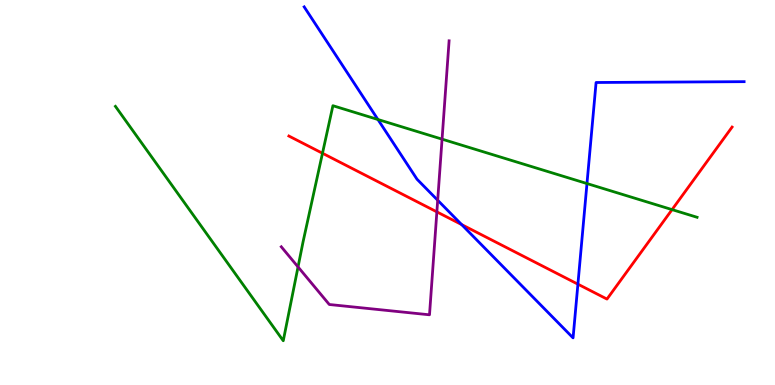[{'lines': ['blue', 'red'], 'intersections': [{'x': 5.96, 'y': 4.17}, {'x': 7.46, 'y': 2.62}]}, {'lines': ['green', 'red'], 'intersections': [{'x': 4.16, 'y': 6.02}, {'x': 8.67, 'y': 4.56}]}, {'lines': ['purple', 'red'], 'intersections': [{'x': 5.64, 'y': 4.5}]}, {'lines': ['blue', 'green'], 'intersections': [{'x': 4.88, 'y': 6.9}, {'x': 7.57, 'y': 5.23}]}, {'lines': ['blue', 'purple'], 'intersections': [{'x': 5.65, 'y': 4.8}]}, {'lines': ['green', 'purple'], 'intersections': [{'x': 3.85, 'y': 3.07}, {'x': 5.7, 'y': 6.39}]}]